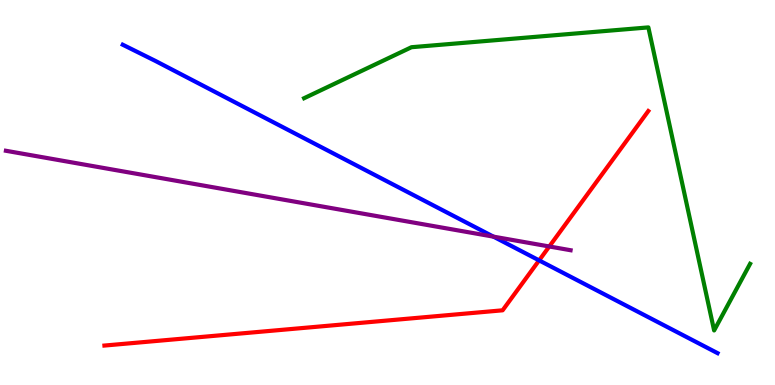[{'lines': ['blue', 'red'], 'intersections': [{'x': 6.96, 'y': 3.24}]}, {'lines': ['green', 'red'], 'intersections': []}, {'lines': ['purple', 'red'], 'intersections': [{'x': 7.09, 'y': 3.6}]}, {'lines': ['blue', 'green'], 'intersections': []}, {'lines': ['blue', 'purple'], 'intersections': [{'x': 6.37, 'y': 3.85}]}, {'lines': ['green', 'purple'], 'intersections': []}]